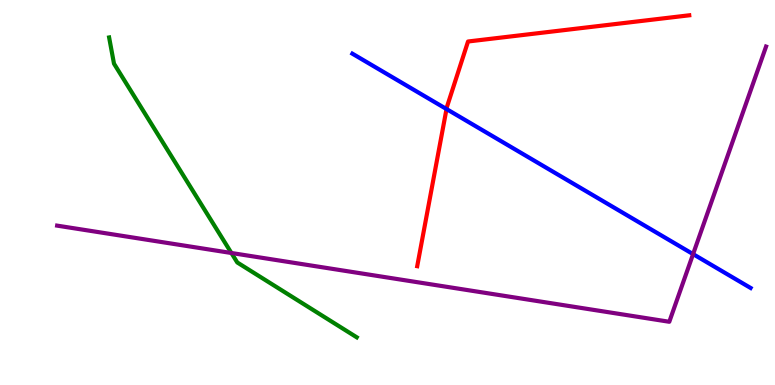[{'lines': ['blue', 'red'], 'intersections': [{'x': 5.76, 'y': 7.17}]}, {'lines': ['green', 'red'], 'intersections': []}, {'lines': ['purple', 'red'], 'intersections': []}, {'lines': ['blue', 'green'], 'intersections': []}, {'lines': ['blue', 'purple'], 'intersections': [{'x': 8.94, 'y': 3.4}]}, {'lines': ['green', 'purple'], 'intersections': [{'x': 2.99, 'y': 3.43}]}]